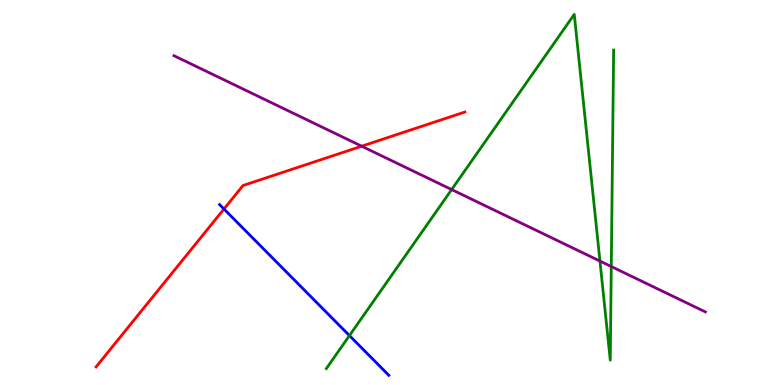[{'lines': ['blue', 'red'], 'intersections': [{'x': 2.89, 'y': 4.57}]}, {'lines': ['green', 'red'], 'intersections': []}, {'lines': ['purple', 'red'], 'intersections': [{'x': 4.67, 'y': 6.2}]}, {'lines': ['blue', 'green'], 'intersections': [{'x': 4.51, 'y': 1.28}]}, {'lines': ['blue', 'purple'], 'intersections': []}, {'lines': ['green', 'purple'], 'intersections': [{'x': 5.83, 'y': 5.08}, {'x': 7.74, 'y': 3.22}, {'x': 7.89, 'y': 3.08}]}]